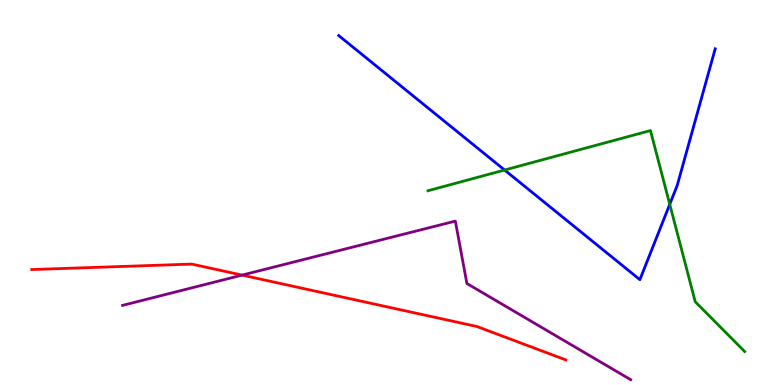[{'lines': ['blue', 'red'], 'intersections': []}, {'lines': ['green', 'red'], 'intersections': []}, {'lines': ['purple', 'red'], 'intersections': [{'x': 3.12, 'y': 2.85}]}, {'lines': ['blue', 'green'], 'intersections': [{'x': 6.51, 'y': 5.58}, {'x': 8.64, 'y': 4.69}]}, {'lines': ['blue', 'purple'], 'intersections': []}, {'lines': ['green', 'purple'], 'intersections': []}]